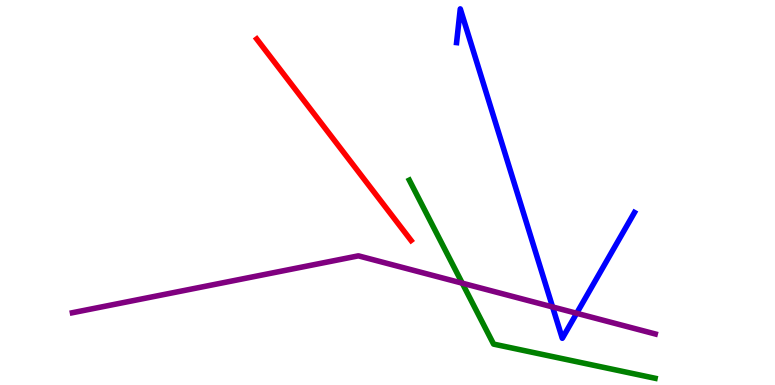[{'lines': ['blue', 'red'], 'intersections': []}, {'lines': ['green', 'red'], 'intersections': []}, {'lines': ['purple', 'red'], 'intersections': []}, {'lines': ['blue', 'green'], 'intersections': []}, {'lines': ['blue', 'purple'], 'intersections': [{'x': 7.13, 'y': 2.03}, {'x': 7.44, 'y': 1.86}]}, {'lines': ['green', 'purple'], 'intersections': [{'x': 5.96, 'y': 2.64}]}]